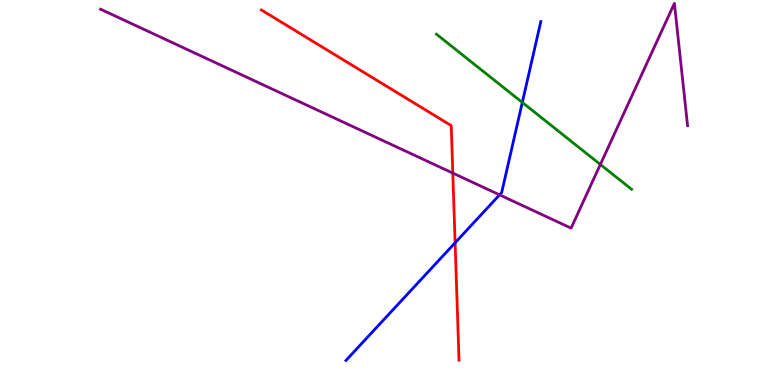[{'lines': ['blue', 'red'], 'intersections': [{'x': 5.87, 'y': 3.69}]}, {'lines': ['green', 'red'], 'intersections': []}, {'lines': ['purple', 'red'], 'intersections': [{'x': 5.84, 'y': 5.5}]}, {'lines': ['blue', 'green'], 'intersections': [{'x': 6.74, 'y': 7.34}]}, {'lines': ['blue', 'purple'], 'intersections': [{'x': 6.45, 'y': 4.94}]}, {'lines': ['green', 'purple'], 'intersections': [{'x': 7.75, 'y': 5.73}]}]